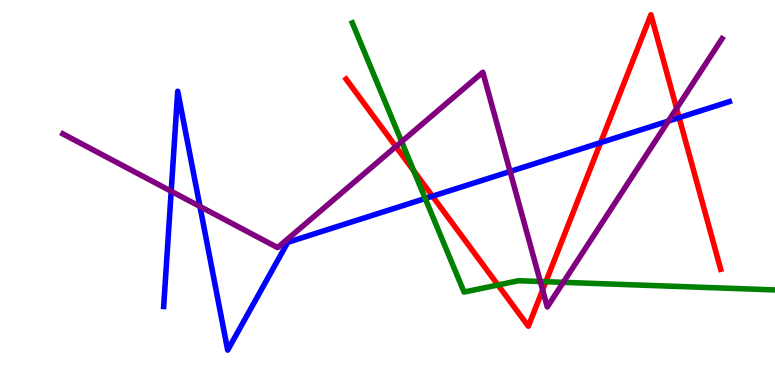[{'lines': ['blue', 'red'], 'intersections': [{'x': 5.58, 'y': 4.9}, {'x': 7.75, 'y': 6.29}, {'x': 8.76, 'y': 6.94}]}, {'lines': ['green', 'red'], 'intersections': [{'x': 5.34, 'y': 5.56}, {'x': 6.43, 'y': 2.6}, {'x': 7.04, 'y': 2.68}]}, {'lines': ['purple', 'red'], 'intersections': [{'x': 5.11, 'y': 6.19}, {'x': 7.0, 'y': 2.47}, {'x': 8.73, 'y': 7.18}]}, {'lines': ['blue', 'green'], 'intersections': [{'x': 5.49, 'y': 4.84}]}, {'lines': ['blue', 'purple'], 'intersections': [{'x': 2.21, 'y': 5.03}, {'x': 2.58, 'y': 4.64}, {'x': 6.58, 'y': 5.55}, {'x': 8.62, 'y': 6.86}]}, {'lines': ['green', 'purple'], 'intersections': [{'x': 5.18, 'y': 6.32}, {'x': 6.97, 'y': 2.69}, {'x': 7.27, 'y': 2.67}]}]